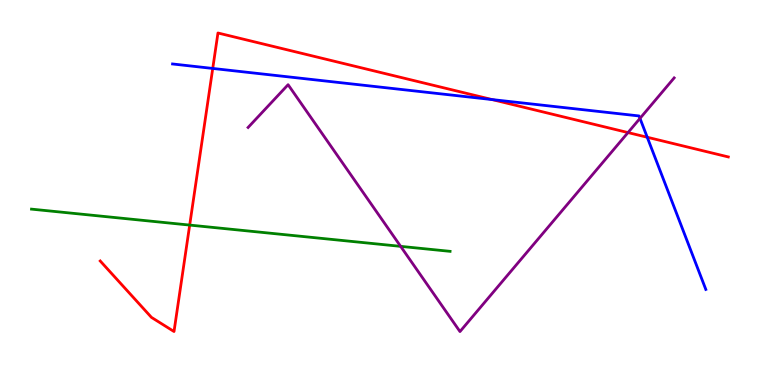[{'lines': ['blue', 'red'], 'intersections': [{'x': 2.75, 'y': 8.22}, {'x': 6.35, 'y': 7.41}, {'x': 8.35, 'y': 6.44}]}, {'lines': ['green', 'red'], 'intersections': [{'x': 2.45, 'y': 4.15}]}, {'lines': ['purple', 'red'], 'intersections': [{'x': 8.1, 'y': 6.56}]}, {'lines': ['blue', 'green'], 'intersections': []}, {'lines': ['blue', 'purple'], 'intersections': [{'x': 8.26, 'y': 6.93}]}, {'lines': ['green', 'purple'], 'intersections': [{'x': 5.17, 'y': 3.6}]}]